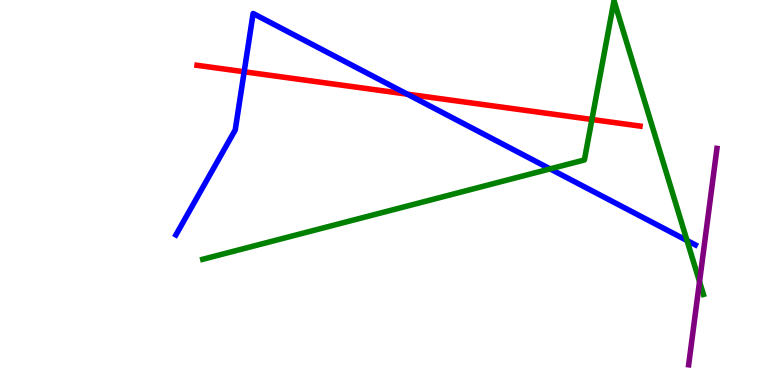[{'lines': ['blue', 'red'], 'intersections': [{'x': 3.15, 'y': 8.14}, {'x': 5.25, 'y': 7.55}]}, {'lines': ['green', 'red'], 'intersections': [{'x': 7.64, 'y': 6.9}]}, {'lines': ['purple', 'red'], 'intersections': []}, {'lines': ['blue', 'green'], 'intersections': [{'x': 7.1, 'y': 5.61}, {'x': 8.86, 'y': 3.75}]}, {'lines': ['blue', 'purple'], 'intersections': []}, {'lines': ['green', 'purple'], 'intersections': [{'x': 9.03, 'y': 2.68}]}]